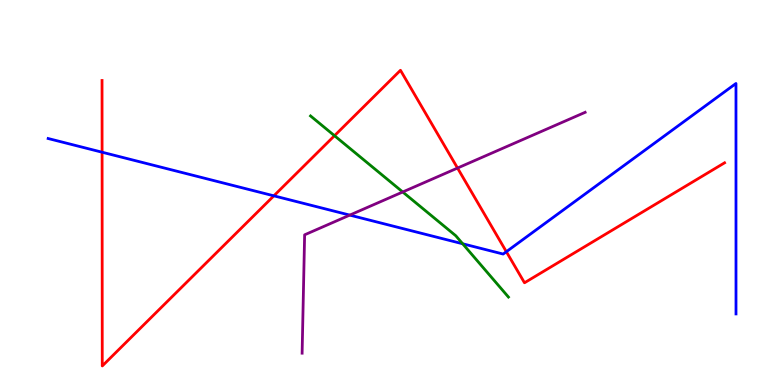[{'lines': ['blue', 'red'], 'intersections': [{'x': 1.32, 'y': 6.05}, {'x': 3.53, 'y': 4.91}, {'x': 6.53, 'y': 3.46}]}, {'lines': ['green', 'red'], 'intersections': [{'x': 4.32, 'y': 6.48}]}, {'lines': ['purple', 'red'], 'intersections': [{'x': 5.9, 'y': 5.64}]}, {'lines': ['blue', 'green'], 'intersections': [{'x': 5.97, 'y': 3.67}]}, {'lines': ['blue', 'purple'], 'intersections': [{'x': 4.51, 'y': 4.41}]}, {'lines': ['green', 'purple'], 'intersections': [{'x': 5.2, 'y': 5.01}]}]